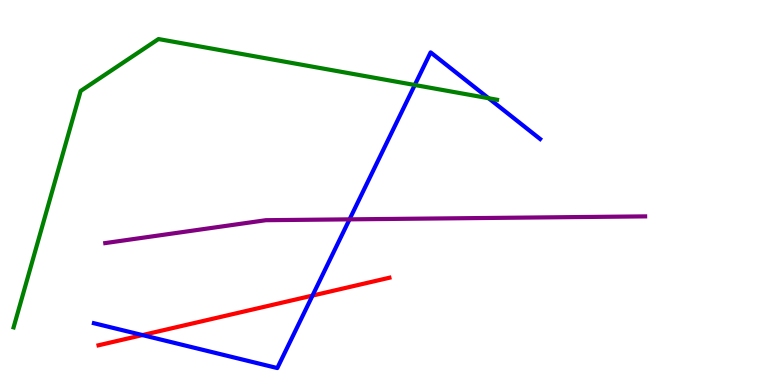[{'lines': ['blue', 'red'], 'intersections': [{'x': 1.84, 'y': 1.3}, {'x': 4.03, 'y': 2.32}]}, {'lines': ['green', 'red'], 'intersections': []}, {'lines': ['purple', 'red'], 'intersections': []}, {'lines': ['blue', 'green'], 'intersections': [{'x': 5.35, 'y': 7.79}, {'x': 6.3, 'y': 7.45}]}, {'lines': ['blue', 'purple'], 'intersections': [{'x': 4.51, 'y': 4.3}]}, {'lines': ['green', 'purple'], 'intersections': []}]